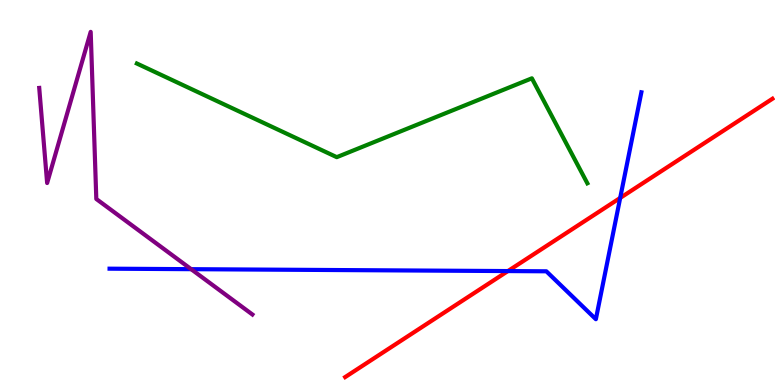[{'lines': ['blue', 'red'], 'intersections': [{'x': 6.55, 'y': 2.96}, {'x': 8.0, 'y': 4.86}]}, {'lines': ['green', 'red'], 'intersections': []}, {'lines': ['purple', 'red'], 'intersections': []}, {'lines': ['blue', 'green'], 'intersections': []}, {'lines': ['blue', 'purple'], 'intersections': [{'x': 2.47, 'y': 3.01}]}, {'lines': ['green', 'purple'], 'intersections': []}]